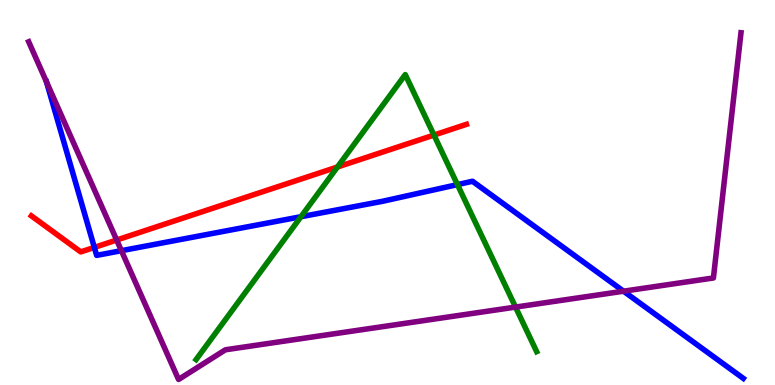[{'lines': ['blue', 'red'], 'intersections': [{'x': 1.22, 'y': 3.57}]}, {'lines': ['green', 'red'], 'intersections': [{'x': 4.35, 'y': 5.66}, {'x': 5.6, 'y': 6.49}]}, {'lines': ['purple', 'red'], 'intersections': [{'x': 1.51, 'y': 3.77}]}, {'lines': ['blue', 'green'], 'intersections': [{'x': 3.88, 'y': 4.37}, {'x': 5.9, 'y': 5.2}]}, {'lines': ['blue', 'purple'], 'intersections': [{'x': 0.599, 'y': 7.87}, {'x': 1.57, 'y': 3.49}, {'x': 8.05, 'y': 2.44}]}, {'lines': ['green', 'purple'], 'intersections': [{'x': 6.65, 'y': 2.02}]}]